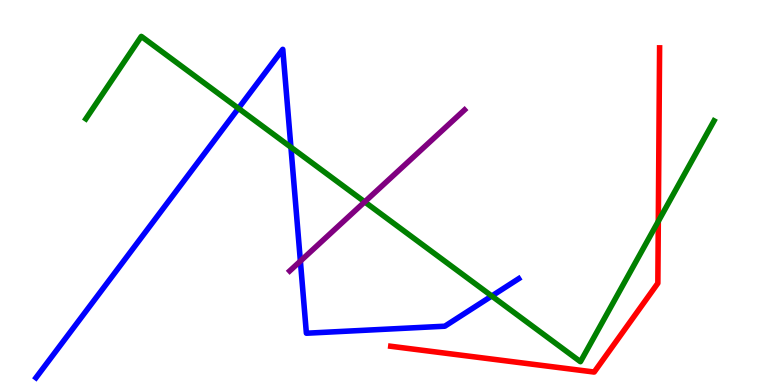[{'lines': ['blue', 'red'], 'intersections': []}, {'lines': ['green', 'red'], 'intersections': [{'x': 8.49, 'y': 4.25}]}, {'lines': ['purple', 'red'], 'intersections': []}, {'lines': ['blue', 'green'], 'intersections': [{'x': 3.08, 'y': 7.19}, {'x': 3.75, 'y': 6.18}, {'x': 6.35, 'y': 2.31}]}, {'lines': ['blue', 'purple'], 'intersections': [{'x': 3.88, 'y': 3.22}]}, {'lines': ['green', 'purple'], 'intersections': [{'x': 4.71, 'y': 4.76}]}]